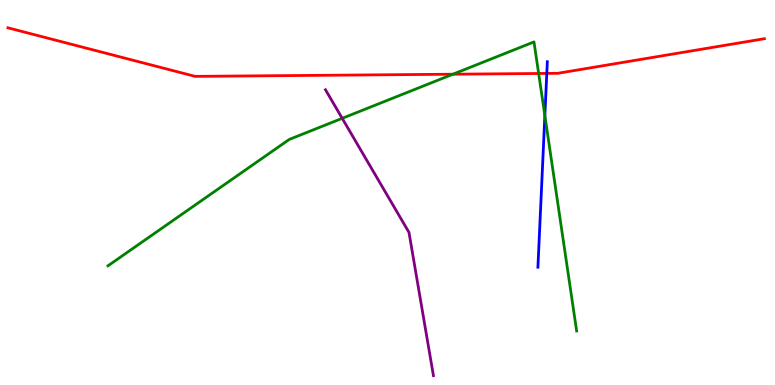[{'lines': ['blue', 'red'], 'intersections': [{'x': 7.06, 'y': 8.09}]}, {'lines': ['green', 'red'], 'intersections': [{'x': 5.84, 'y': 8.07}, {'x': 6.95, 'y': 8.09}]}, {'lines': ['purple', 'red'], 'intersections': []}, {'lines': ['blue', 'green'], 'intersections': [{'x': 7.03, 'y': 7.0}]}, {'lines': ['blue', 'purple'], 'intersections': []}, {'lines': ['green', 'purple'], 'intersections': [{'x': 4.42, 'y': 6.93}]}]